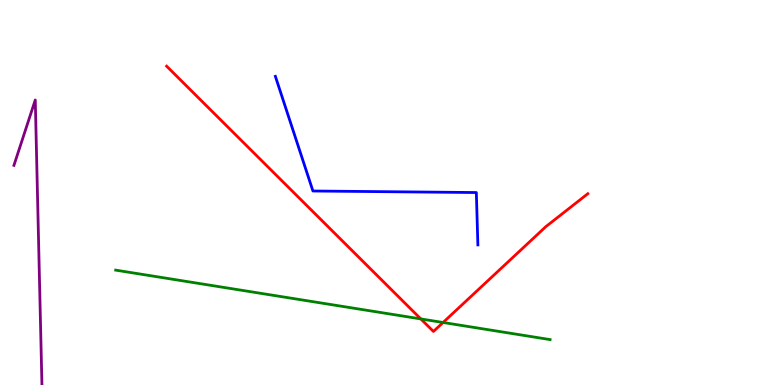[{'lines': ['blue', 'red'], 'intersections': []}, {'lines': ['green', 'red'], 'intersections': [{'x': 5.43, 'y': 1.72}, {'x': 5.72, 'y': 1.62}]}, {'lines': ['purple', 'red'], 'intersections': []}, {'lines': ['blue', 'green'], 'intersections': []}, {'lines': ['blue', 'purple'], 'intersections': []}, {'lines': ['green', 'purple'], 'intersections': []}]